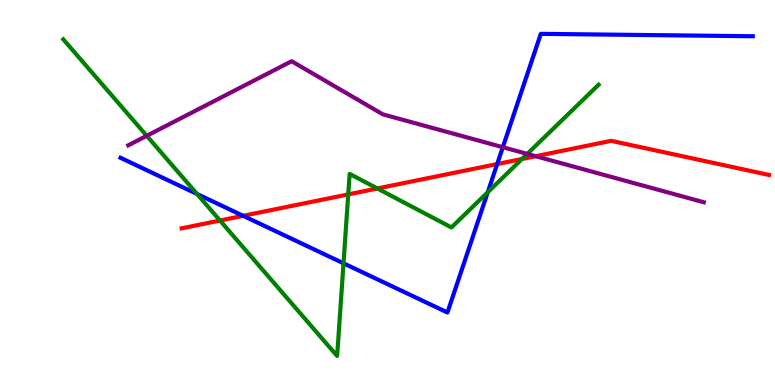[{'lines': ['blue', 'red'], 'intersections': [{'x': 3.14, 'y': 4.39}, {'x': 6.42, 'y': 5.74}]}, {'lines': ['green', 'red'], 'intersections': [{'x': 2.84, 'y': 4.27}, {'x': 4.49, 'y': 4.95}, {'x': 4.87, 'y': 5.1}, {'x': 6.74, 'y': 5.87}]}, {'lines': ['purple', 'red'], 'intersections': [{'x': 6.91, 'y': 5.94}]}, {'lines': ['blue', 'green'], 'intersections': [{'x': 2.54, 'y': 4.96}, {'x': 4.43, 'y': 3.16}, {'x': 6.29, 'y': 5.01}]}, {'lines': ['blue', 'purple'], 'intersections': [{'x': 6.49, 'y': 6.18}]}, {'lines': ['green', 'purple'], 'intersections': [{'x': 1.89, 'y': 6.47}, {'x': 6.8, 'y': 6.0}]}]